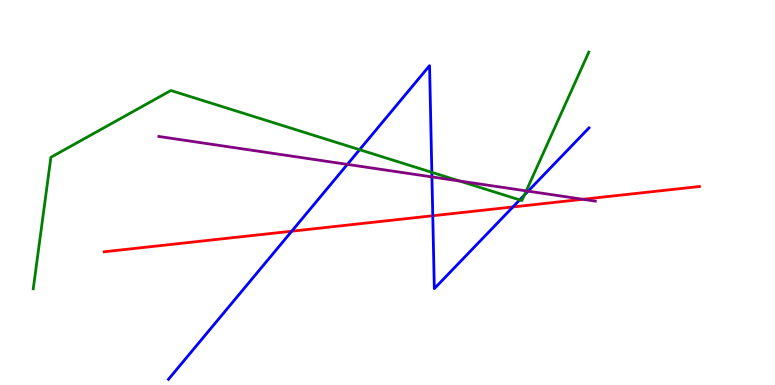[{'lines': ['blue', 'red'], 'intersections': [{'x': 3.76, 'y': 3.99}, {'x': 5.58, 'y': 4.4}, {'x': 6.62, 'y': 4.62}]}, {'lines': ['green', 'red'], 'intersections': []}, {'lines': ['purple', 'red'], 'intersections': [{'x': 7.52, 'y': 4.82}]}, {'lines': ['blue', 'green'], 'intersections': [{'x': 4.64, 'y': 6.11}, {'x': 5.57, 'y': 5.52}, {'x': 6.71, 'y': 4.81}, {'x': 6.77, 'y': 4.93}]}, {'lines': ['blue', 'purple'], 'intersections': [{'x': 4.48, 'y': 5.73}, {'x': 5.57, 'y': 5.4}, {'x': 6.81, 'y': 5.03}]}, {'lines': ['green', 'purple'], 'intersections': [{'x': 5.93, 'y': 5.3}, {'x': 6.79, 'y': 5.04}]}]